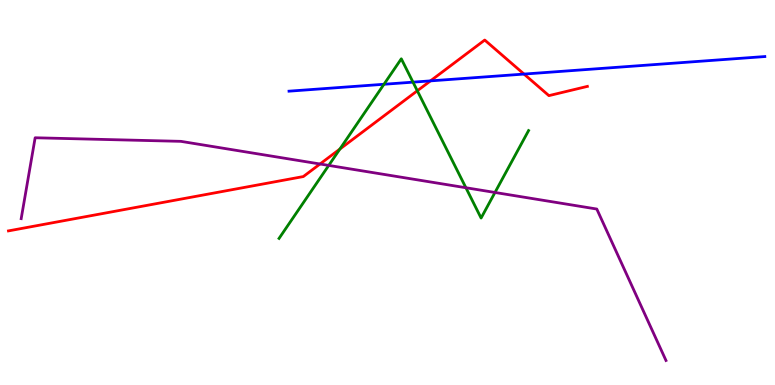[{'lines': ['blue', 'red'], 'intersections': [{'x': 5.55, 'y': 7.9}, {'x': 6.76, 'y': 8.08}]}, {'lines': ['green', 'red'], 'intersections': [{'x': 4.39, 'y': 6.13}, {'x': 5.38, 'y': 7.64}]}, {'lines': ['purple', 'red'], 'intersections': [{'x': 4.13, 'y': 5.74}]}, {'lines': ['blue', 'green'], 'intersections': [{'x': 4.95, 'y': 7.81}, {'x': 5.33, 'y': 7.87}]}, {'lines': ['blue', 'purple'], 'intersections': []}, {'lines': ['green', 'purple'], 'intersections': [{'x': 4.24, 'y': 5.7}, {'x': 6.01, 'y': 5.12}, {'x': 6.39, 'y': 5.0}]}]